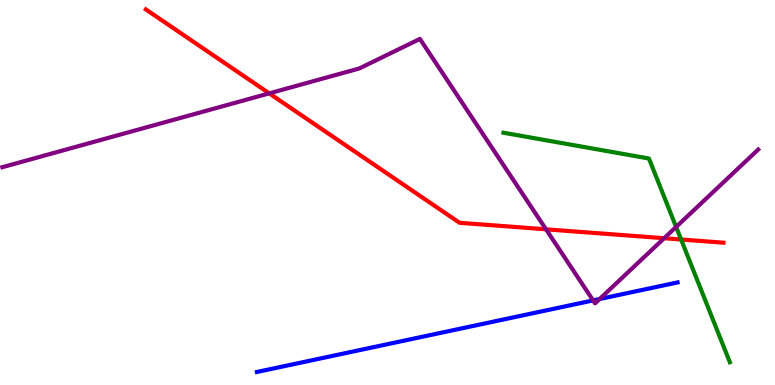[{'lines': ['blue', 'red'], 'intersections': []}, {'lines': ['green', 'red'], 'intersections': [{'x': 8.79, 'y': 3.78}]}, {'lines': ['purple', 'red'], 'intersections': [{'x': 3.47, 'y': 7.57}, {'x': 7.05, 'y': 4.04}, {'x': 8.57, 'y': 3.81}]}, {'lines': ['blue', 'green'], 'intersections': []}, {'lines': ['blue', 'purple'], 'intersections': [{'x': 7.65, 'y': 2.2}, {'x': 7.74, 'y': 2.23}]}, {'lines': ['green', 'purple'], 'intersections': [{'x': 8.72, 'y': 4.11}]}]